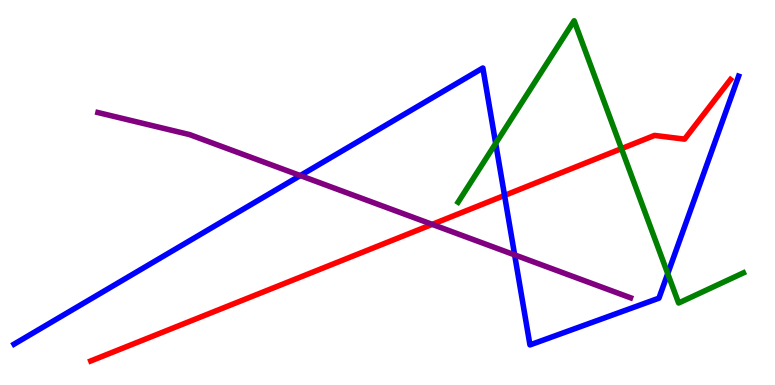[{'lines': ['blue', 'red'], 'intersections': [{'x': 6.51, 'y': 4.92}]}, {'lines': ['green', 'red'], 'intersections': [{'x': 8.02, 'y': 6.14}]}, {'lines': ['purple', 'red'], 'intersections': [{'x': 5.58, 'y': 4.17}]}, {'lines': ['blue', 'green'], 'intersections': [{'x': 6.4, 'y': 6.28}, {'x': 8.62, 'y': 2.89}]}, {'lines': ['blue', 'purple'], 'intersections': [{'x': 3.87, 'y': 5.44}, {'x': 6.64, 'y': 3.38}]}, {'lines': ['green', 'purple'], 'intersections': []}]